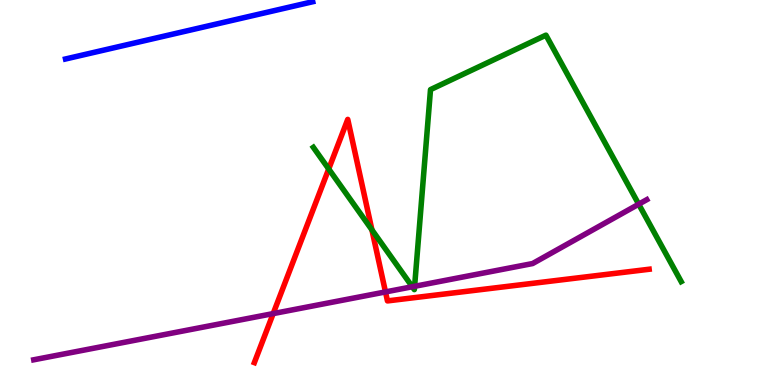[{'lines': ['blue', 'red'], 'intersections': []}, {'lines': ['green', 'red'], 'intersections': [{'x': 4.24, 'y': 5.61}, {'x': 4.8, 'y': 4.03}]}, {'lines': ['purple', 'red'], 'intersections': [{'x': 3.52, 'y': 1.85}, {'x': 4.97, 'y': 2.42}]}, {'lines': ['blue', 'green'], 'intersections': []}, {'lines': ['blue', 'purple'], 'intersections': []}, {'lines': ['green', 'purple'], 'intersections': [{'x': 5.32, 'y': 2.55}, {'x': 5.35, 'y': 2.56}, {'x': 8.24, 'y': 4.7}]}]